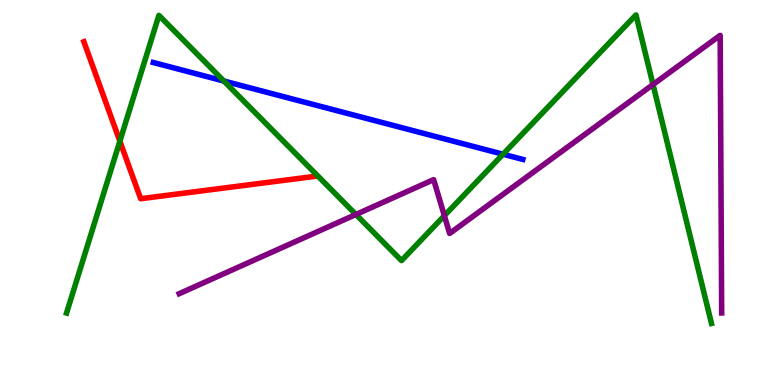[{'lines': ['blue', 'red'], 'intersections': []}, {'lines': ['green', 'red'], 'intersections': [{'x': 1.55, 'y': 6.33}]}, {'lines': ['purple', 'red'], 'intersections': []}, {'lines': ['blue', 'green'], 'intersections': [{'x': 2.89, 'y': 7.9}, {'x': 6.49, 'y': 5.99}]}, {'lines': ['blue', 'purple'], 'intersections': []}, {'lines': ['green', 'purple'], 'intersections': [{'x': 4.59, 'y': 4.43}, {'x': 5.73, 'y': 4.4}, {'x': 8.43, 'y': 7.8}]}]